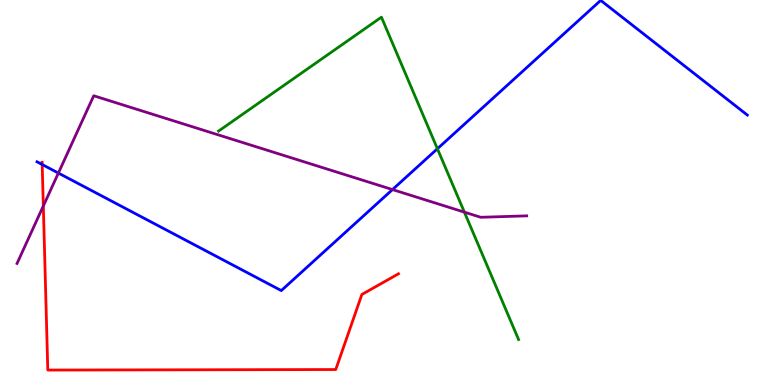[{'lines': ['blue', 'red'], 'intersections': [{'x': 0.544, 'y': 5.73}]}, {'lines': ['green', 'red'], 'intersections': []}, {'lines': ['purple', 'red'], 'intersections': [{'x': 0.559, 'y': 4.65}]}, {'lines': ['blue', 'green'], 'intersections': [{'x': 5.64, 'y': 6.14}]}, {'lines': ['blue', 'purple'], 'intersections': [{'x': 0.753, 'y': 5.5}, {'x': 5.06, 'y': 5.08}]}, {'lines': ['green', 'purple'], 'intersections': [{'x': 5.99, 'y': 4.49}]}]